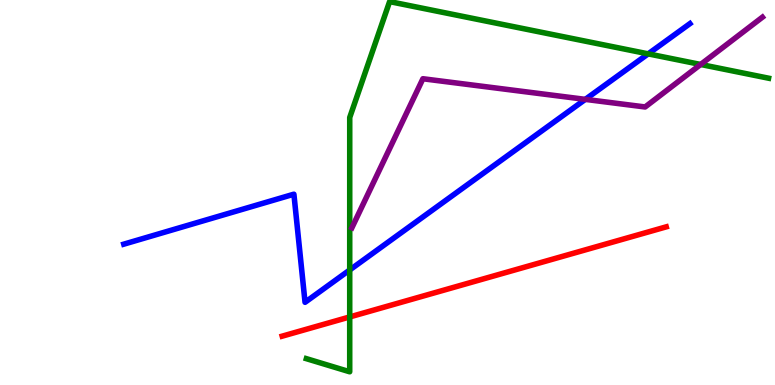[{'lines': ['blue', 'red'], 'intersections': []}, {'lines': ['green', 'red'], 'intersections': [{'x': 4.51, 'y': 1.77}]}, {'lines': ['purple', 'red'], 'intersections': []}, {'lines': ['blue', 'green'], 'intersections': [{'x': 4.51, 'y': 2.99}, {'x': 8.36, 'y': 8.6}]}, {'lines': ['blue', 'purple'], 'intersections': [{'x': 7.55, 'y': 7.42}]}, {'lines': ['green', 'purple'], 'intersections': [{'x': 9.04, 'y': 8.33}]}]